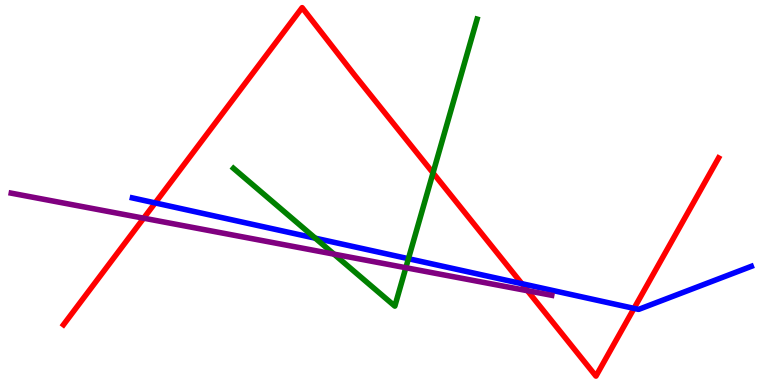[{'lines': ['blue', 'red'], 'intersections': [{'x': 2.0, 'y': 4.73}, {'x': 6.73, 'y': 2.63}, {'x': 8.18, 'y': 1.99}]}, {'lines': ['green', 'red'], 'intersections': [{'x': 5.59, 'y': 5.51}]}, {'lines': ['purple', 'red'], 'intersections': [{'x': 1.85, 'y': 4.33}, {'x': 6.81, 'y': 2.45}]}, {'lines': ['blue', 'green'], 'intersections': [{'x': 4.07, 'y': 3.81}, {'x': 5.27, 'y': 3.28}]}, {'lines': ['blue', 'purple'], 'intersections': []}, {'lines': ['green', 'purple'], 'intersections': [{'x': 4.31, 'y': 3.4}, {'x': 5.24, 'y': 3.05}]}]